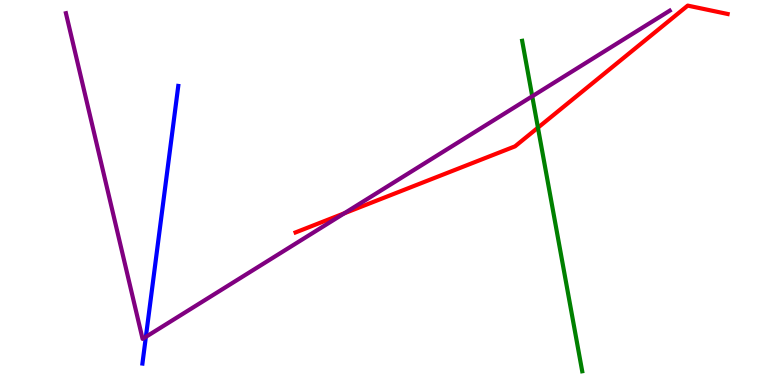[{'lines': ['blue', 'red'], 'intersections': []}, {'lines': ['green', 'red'], 'intersections': [{'x': 6.94, 'y': 6.68}]}, {'lines': ['purple', 'red'], 'intersections': [{'x': 4.44, 'y': 4.46}]}, {'lines': ['blue', 'green'], 'intersections': []}, {'lines': ['blue', 'purple'], 'intersections': [{'x': 1.88, 'y': 1.25}]}, {'lines': ['green', 'purple'], 'intersections': [{'x': 6.87, 'y': 7.5}]}]